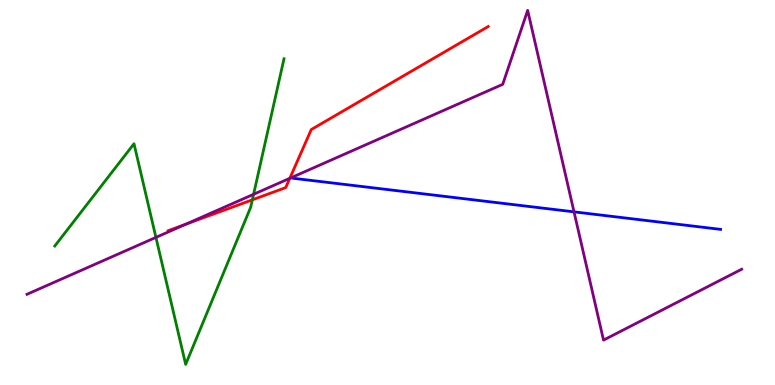[{'lines': ['blue', 'red'], 'intersections': []}, {'lines': ['green', 'red'], 'intersections': [{'x': 3.26, 'y': 4.81}]}, {'lines': ['purple', 'red'], 'intersections': [{'x': 2.4, 'y': 4.17}, {'x': 3.74, 'y': 5.37}]}, {'lines': ['blue', 'green'], 'intersections': []}, {'lines': ['blue', 'purple'], 'intersections': [{'x': 7.41, 'y': 4.5}]}, {'lines': ['green', 'purple'], 'intersections': [{'x': 2.01, 'y': 3.83}, {'x': 3.27, 'y': 4.95}]}]